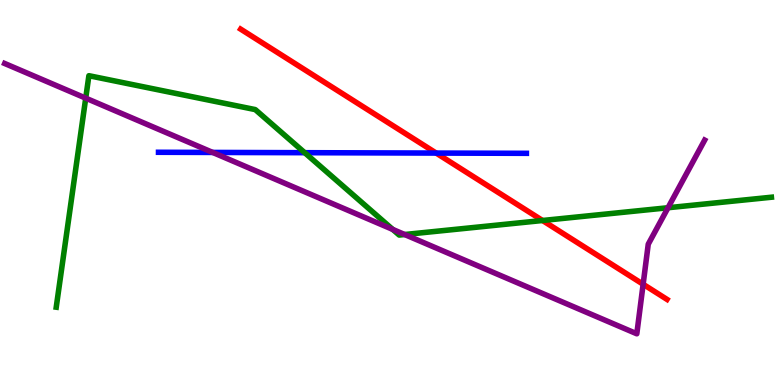[{'lines': ['blue', 'red'], 'intersections': [{'x': 5.63, 'y': 6.02}]}, {'lines': ['green', 'red'], 'intersections': [{'x': 7.0, 'y': 4.27}]}, {'lines': ['purple', 'red'], 'intersections': [{'x': 8.3, 'y': 2.62}]}, {'lines': ['blue', 'green'], 'intersections': [{'x': 3.93, 'y': 6.03}]}, {'lines': ['blue', 'purple'], 'intersections': [{'x': 2.74, 'y': 6.04}]}, {'lines': ['green', 'purple'], 'intersections': [{'x': 1.11, 'y': 7.45}, {'x': 5.07, 'y': 4.04}, {'x': 5.22, 'y': 3.91}, {'x': 8.62, 'y': 4.6}]}]